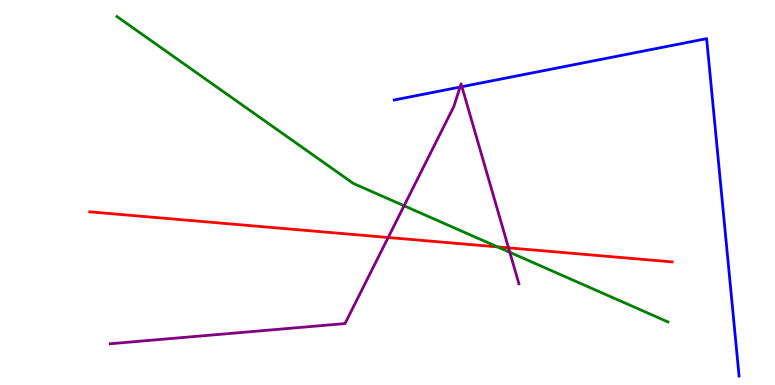[{'lines': ['blue', 'red'], 'intersections': []}, {'lines': ['green', 'red'], 'intersections': [{'x': 6.42, 'y': 3.59}]}, {'lines': ['purple', 'red'], 'intersections': [{'x': 5.01, 'y': 3.83}, {'x': 6.56, 'y': 3.56}]}, {'lines': ['blue', 'green'], 'intersections': []}, {'lines': ['blue', 'purple'], 'intersections': [{'x': 5.94, 'y': 7.74}, {'x': 5.96, 'y': 7.75}]}, {'lines': ['green', 'purple'], 'intersections': [{'x': 5.21, 'y': 4.66}, {'x': 6.58, 'y': 3.45}]}]